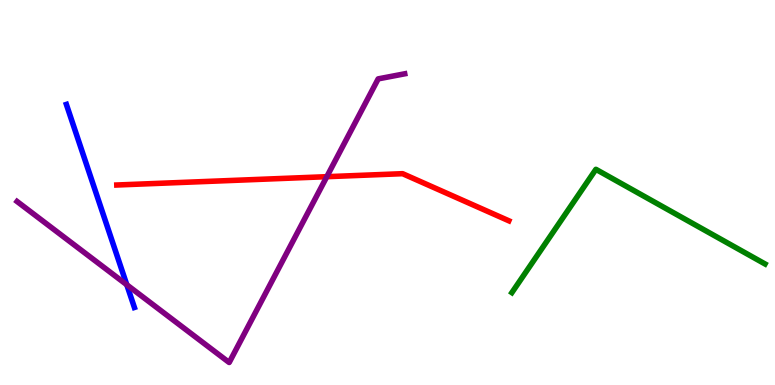[{'lines': ['blue', 'red'], 'intersections': []}, {'lines': ['green', 'red'], 'intersections': []}, {'lines': ['purple', 'red'], 'intersections': [{'x': 4.22, 'y': 5.41}]}, {'lines': ['blue', 'green'], 'intersections': []}, {'lines': ['blue', 'purple'], 'intersections': [{'x': 1.64, 'y': 2.6}]}, {'lines': ['green', 'purple'], 'intersections': []}]